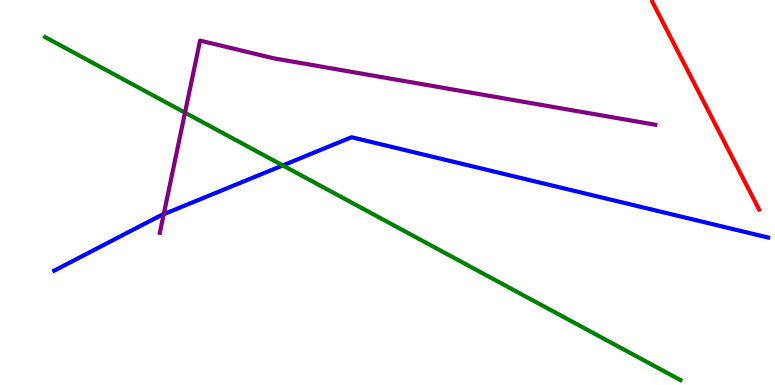[{'lines': ['blue', 'red'], 'intersections': []}, {'lines': ['green', 'red'], 'intersections': []}, {'lines': ['purple', 'red'], 'intersections': []}, {'lines': ['blue', 'green'], 'intersections': [{'x': 3.65, 'y': 5.7}]}, {'lines': ['blue', 'purple'], 'intersections': [{'x': 2.11, 'y': 4.44}]}, {'lines': ['green', 'purple'], 'intersections': [{'x': 2.39, 'y': 7.07}]}]